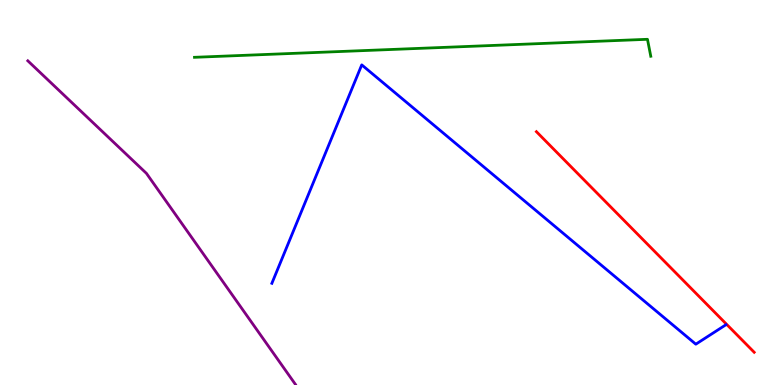[{'lines': ['blue', 'red'], 'intersections': []}, {'lines': ['green', 'red'], 'intersections': []}, {'lines': ['purple', 'red'], 'intersections': []}, {'lines': ['blue', 'green'], 'intersections': []}, {'lines': ['blue', 'purple'], 'intersections': []}, {'lines': ['green', 'purple'], 'intersections': []}]